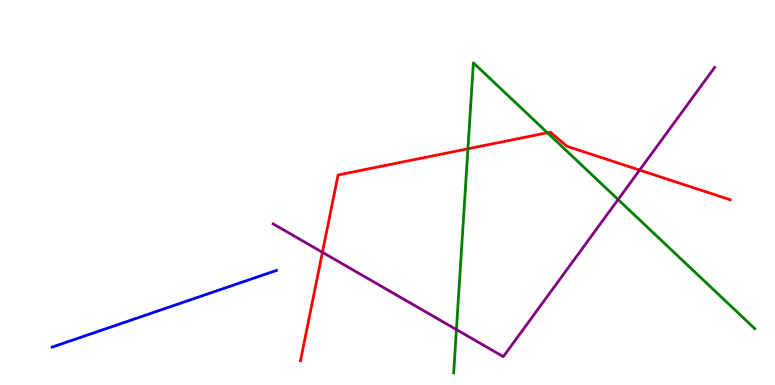[{'lines': ['blue', 'red'], 'intersections': []}, {'lines': ['green', 'red'], 'intersections': [{'x': 6.04, 'y': 6.14}, {'x': 7.06, 'y': 6.55}]}, {'lines': ['purple', 'red'], 'intersections': [{'x': 4.16, 'y': 3.45}, {'x': 8.25, 'y': 5.58}]}, {'lines': ['blue', 'green'], 'intersections': []}, {'lines': ['blue', 'purple'], 'intersections': []}, {'lines': ['green', 'purple'], 'intersections': [{'x': 5.89, 'y': 1.44}, {'x': 7.98, 'y': 4.82}]}]